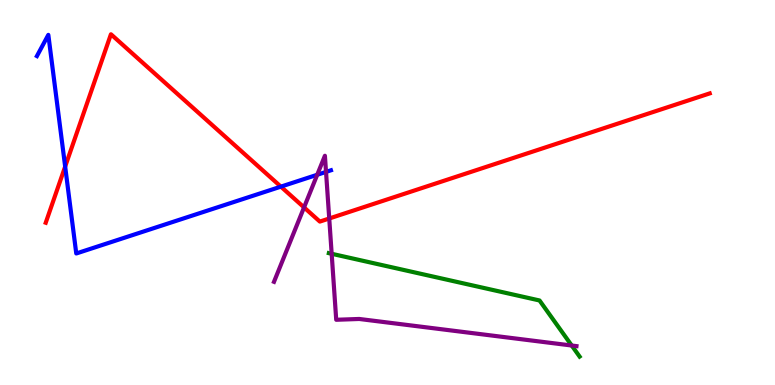[{'lines': ['blue', 'red'], 'intersections': [{'x': 0.841, 'y': 5.67}, {'x': 3.62, 'y': 5.15}]}, {'lines': ['green', 'red'], 'intersections': []}, {'lines': ['purple', 'red'], 'intersections': [{'x': 3.92, 'y': 4.61}, {'x': 4.25, 'y': 4.32}]}, {'lines': ['blue', 'green'], 'intersections': []}, {'lines': ['blue', 'purple'], 'intersections': [{'x': 4.09, 'y': 5.46}, {'x': 4.21, 'y': 5.54}]}, {'lines': ['green', 'purple'], 'intersections': [{'x': 4.28, 'y': 3.41}, {'x': 7.38, 'y': 1.03}]}]